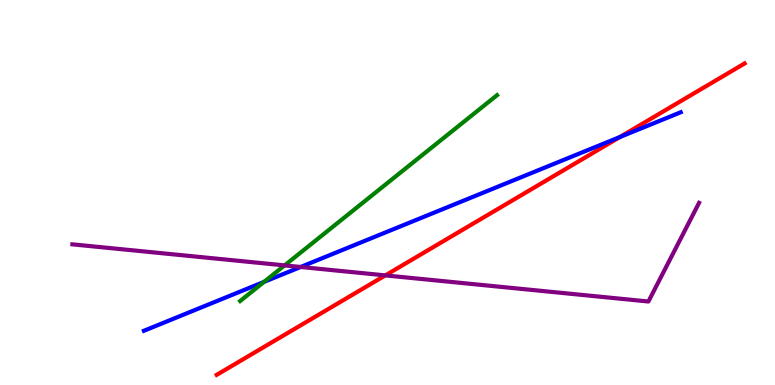[{'lines': ['blue', 'red'], 'intersections': [{'x': 8.0, 'y': 6.44}]}, {'lines': ['green', 'red'], 'intersections': []}, {'lines': ['purple', 'red'], 'intersections': [{'x': 4.97, 'y': 2.85}]}, {'lines': ['blue', 'green'], 'intersections': [{'x': 3.41, 'y': 2.68}]}, {'lines': ['blue', 'purple'], 'intersections': [{'x': 3.88, 'y': 3.07}]}, {'lines': ['green', 'purple'], 'intersections': [{'x': 3.67, 'y': 3.11}]}]